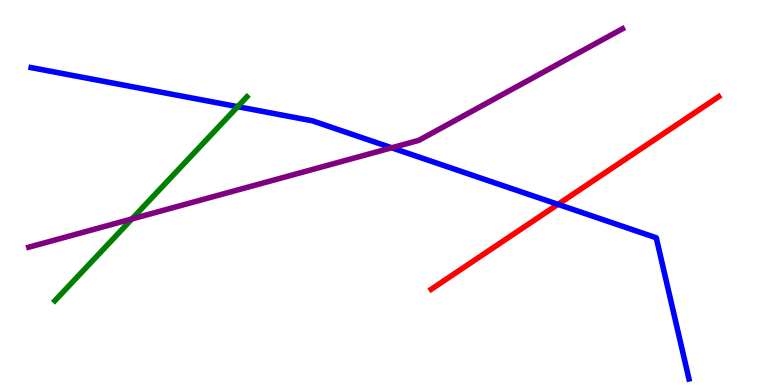[{'lines': ['blue', 'red'], 'intersections': [{'x': 7.2, 'y': 4.69}]}, {'lines': ['green', 'red'], 'intersections': []}, {'lines': ['purple', 'red'], 'intersections': []}, {'lines': ['blue', 'green'], 'intersections': [{'x': 3.07, 'y': 7.23}]}, {'lines': ['blue', 'purple'], 'intersections': [{'x': 5.05, 'y': 6.16}]}, {'lines': ['green', 'purple'], 'intersections': [{'x': 1.7, 'y': 4.31}]}]